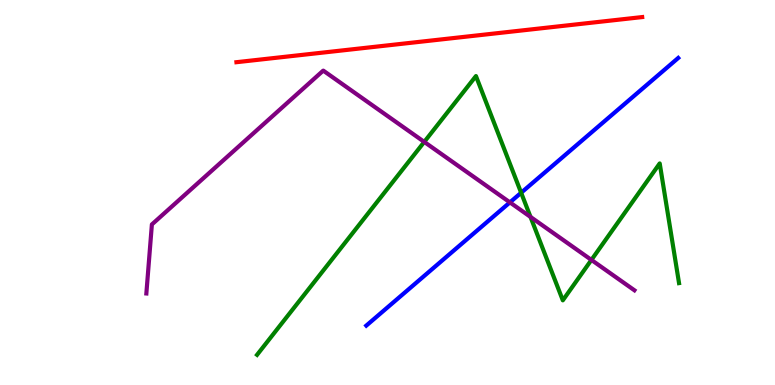[{'lines': ['blue', 'red'], 'intersections': []}, {'lines': ['green', 'red'], 'intersections': []}, {'lines': ['purple', 'red'], 'intersections': []}, {'lines': ['blue', 'green'], 'intersections': [{'x': 6.72, 'y': 4.99}]}, {'lines': ['blue', 'purple'], 'intersections': [{'x': 6.58, 'y': 4.74}]}, {'lines': ['green', 'purple'], 'intersections': [{'x': 5.47, 'y': 6.31}, {'x': 6.85, 'y': 4.37}, {'x': 7.63, 'y': 3.25}]}]